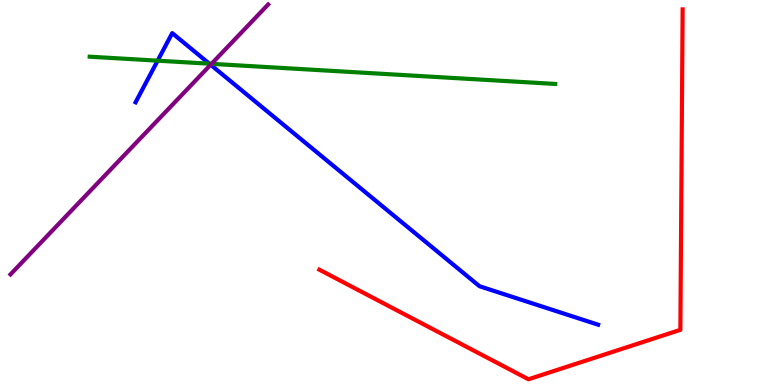[{'lines': ['blue', 'red'], 'intersections': []}, {'lines': ['green', 'red'], 'intersections': []}, {'lines': ['purple', 'red'], 'intersections': []}, {'lines': ['blue', 'green'], 'intersections': [{'x': 2.03, 'y': 8.42}, {'x': 2.7, 'y': 8.35}]}, {'lines': ['blue', 'purple'], 'intersections': [{'x': 2.72, 'y': 8.32}]}, {'lines': ['green', 'purple'], 'intersections': [{'x': 2.73, 'y': 8.34}]}]